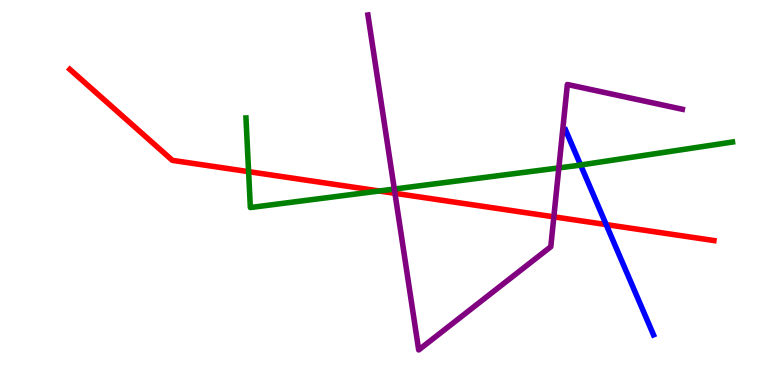[{'lines': ['blue', 'red'], 'intersections': [{'x': 7.82, 'y': 4.17}]}, {'lines': ['green', 'red'], 'intersections': [{'x': 3.21, 'y': 5.54}, {'x': 4.89, 'y': 5.04}]}, {'lines': ['purple', 'red'], 'intersections': [{'x': 5.1, 'y': 4.98}, {'x': 7.15, 'y': 4.37}]}, {'lines': ['blue', 'green'], 'intersections': [{'x': 7.49, 'y': 5.71}]}, {'lines': ['blue', 'purple'], 'intersections': []}, {'lines': ['green', 'purple'], 'intersections': [{'x': 5.09, 'y': 5.09}, {'x': 7.21, 'y': 5.64}]}]